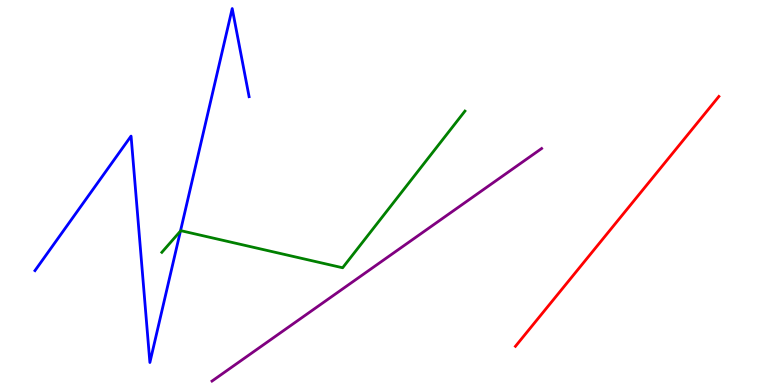[{'lines': ['blue', 'red'], 'intersections': []}, {'lines': ['green', 'red'], 'intersections': []}, {'lines': ['purple', 'red'], 'intersections': []}, {'lines': ['blue', 'green'], 'intersections': [{'x': 2.33, 'y': 4.0}]}, {'lines': ['blue', 'purple'], 'intersections': []}, {'lines': ['green', 'purple'], 'intersections': []}]